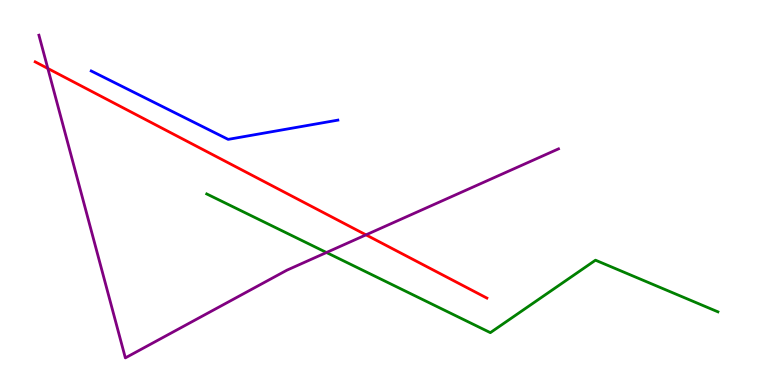[{'lines': ['blue', 'red'], 'intersections': []}, {'lines': ['green', 'red'], 'intersections': []}, {'lines': ['purple', 'red'], 'intersections': [{'x': 0.617, 'y': 8.22}, {'x': 4.72, 'y': 3.9}]}, {'lines': ['blue', 'green'], 'intersections': []}, {'lines': ['blue', 'purple'], 'intersections': []}, {'lines': ['green', 'purple'], 'intersections': [{'x': 4.21, 'y': 3.44}]}]